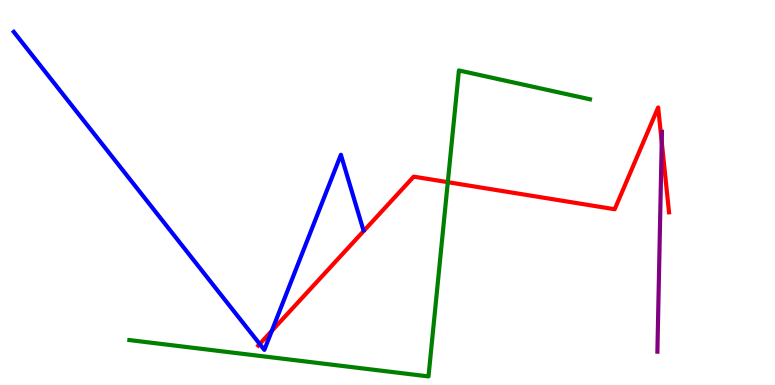[{'lines': ['blue', 'red'], 'intersections': [{'x': 3.35, 'y': 1.06}, {'x': 3.51, 'y': 1.41}]}, {'lines': ['green', 'red'], 'intersections': [{'x': 5.78, 'y': 5.27}]}, {'lines': ['purple', 'red'], 'intersections': [{'x': 8.54, 'y': 6.32}]}, {'lines': ['blue', 'green'], 'intersections': []}, {'lines': ['blue', 'purple'], 'intersections': []}, {'lines': ['green', 'purple'], 'intersections': []}]